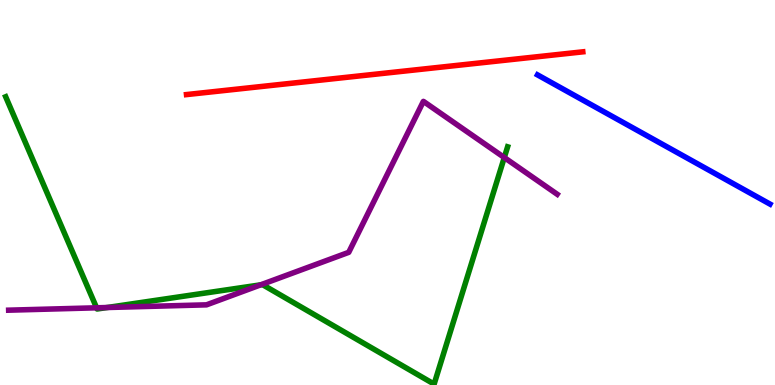[{'lines': ['blue', 'red'], 'intersections': []}, {'lines': ['green', 'red'], 'intersections': []}, {'lines': ['purple', 'red'], 'intersections': []}, {'lines': ['blue', 'green'], 'intersections': []}, {'lines': ['blue', 'purple'], 'intersections': []}, {'lines': ['green', 'purple'], 'intersections': [{'x': 1.25, 'y': 2.01}, {'x': 1.38, 'y': 2.01}, {'x': 3.36, 'y': 2.6}, {'x': 6.51, 'y': 5.91}]}]